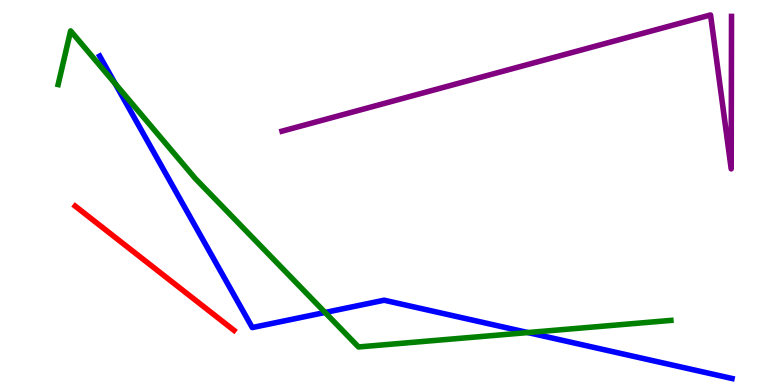[{'lines': ['blue', 'red'], 'intersections': []}, {'lines': ['green', 'red'], 'intersections': []}, {'lines': ['purple', 'red'], 'intersections': []}, {'lines': ['blue', 'green'], 'intersections': [{'x': 1.49, 'y': 7.83}, {'x': 4.19, 'y': 1.88}, {'x': 6.81, 'y': 1.36}]}, {'lines': ['blue', 'purple'], 'intersections': []}, {'lines': ['green', 'purple'], 'intersections': []}]